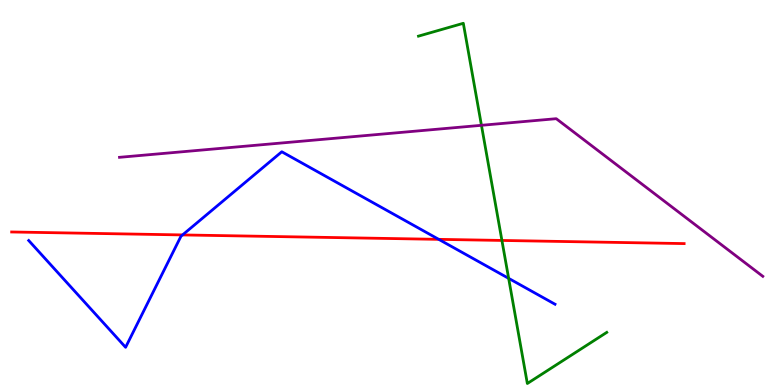[{'lines': ['blue', 'red'], 'intersections': [{'x': 2.36, 'y': 3.9}, {'x': 5.66, 'y': 3.78}]}, {'lines': ['green', 'red'], 'intersections': [{'x': 6.48, 'y': 3.75}]}, {'lines': ['purple', 'red'], 'intersections': []}, {'lines': ['blue', 'green'], 'intersections': [{'x': 6.56, 'y': 2.77}]}, {'lines': ['blue', 'purple'], 'intersections': []}, {'lines': ['green', 'purple'], 'intersections': [{'x': 6.21, 'y': 6.75}]}]